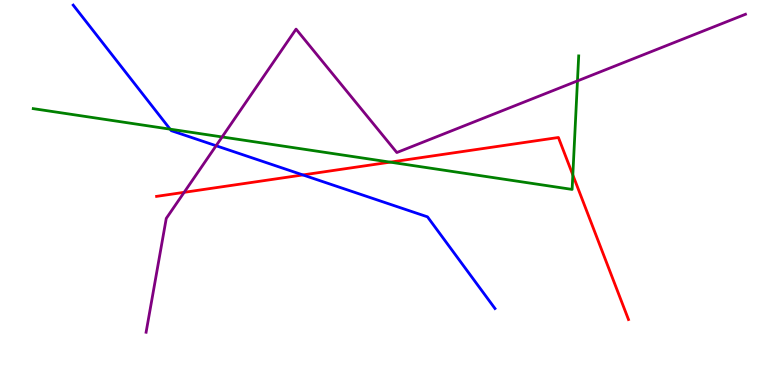[{'lines': ['blue', 'red'], 'intersections': [{'x': 3.91, 'y': 5.46}]}, {'lines': ['green', 'red'], 'intersections': [{'x': 5.03, 'y': 5.79}, {'x': 7.39, 'y': 5.46}]}, {'lines': ['purple', 'red'], 'intersections': [{'x': 2.38, 'y': 5.0}]}, {'lines': ['blue', 'green'], 'intersections': [{'x': 2.2, 'y': 6.65}]}, {'lines': ['blue', 'purple'], 'intersections': [{'x': 2.79, 'y': 6.21}]}, {'lines': ['green', 'purple'], 'intersections': [{'x': 2.87, 'y': 6.44}, {'x': 7.45, 'y': 7.9}]}]